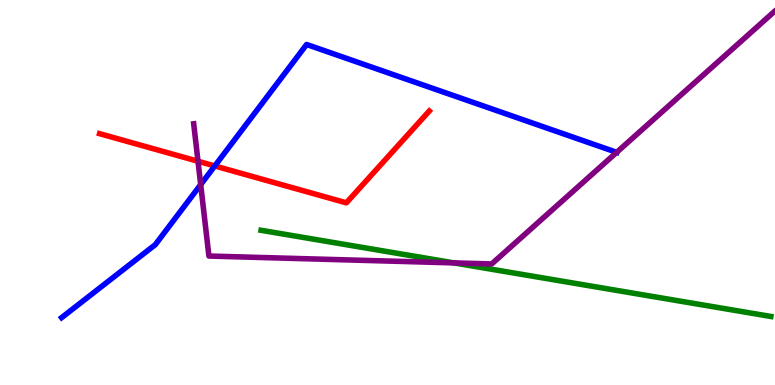[{'lines': ['blue', 'red'], 'intersections': [{'x': 2.77, 'y': 5.69}]}, {'lines': ['green', 'red'], 'intersections': []}, {'lines': ['purple', 'red'], 'intersections': [{'x': 2.55, 'y': 5.81}]}, {'lines': ['blue', 'green'], 'intersections': []}, {'lines': ['blue', 'purple'], 'intersections': [{'x': 2.59, 'y': 5.2}, {'x': 7.96, 'y': 6.04}]}, {'lines': ['green', 'purple'], 'intersections': [{'x': 5.86, 'y': 3.17}]}]